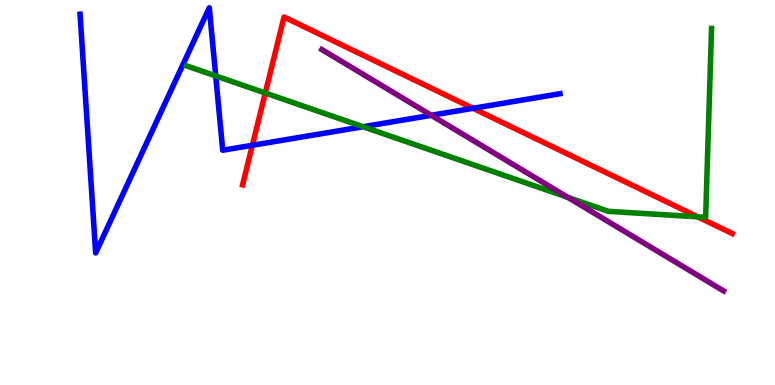[{'lines': ['blue', 'red'], 'intersections': [{'x': 3.26, 'y': 6.23}, {'x': 6.1, 'y': 7.19}]}, {'lines': ['green', 'red'], 'intersections': [{'x': 3.42, 'y': 7.58}, {'x': 9.0, 'y': 4.37}]}, {'lines': ['purple', 'red'], 'intersections': []}, {'lines': ['blue', 'green'], 'intersections': [{'x': 2.78, 'y': 8.03}, {'x': 4.68, 'y': 6.71}]}, {'lines': ['blue', 'purple'], 'intersections': [{'x': 5.56, 'y': 7.01}]}, {'lines': ['green', 'purple'], 'intersections': [{'x': 7.33, 'y': 4.87}]}]